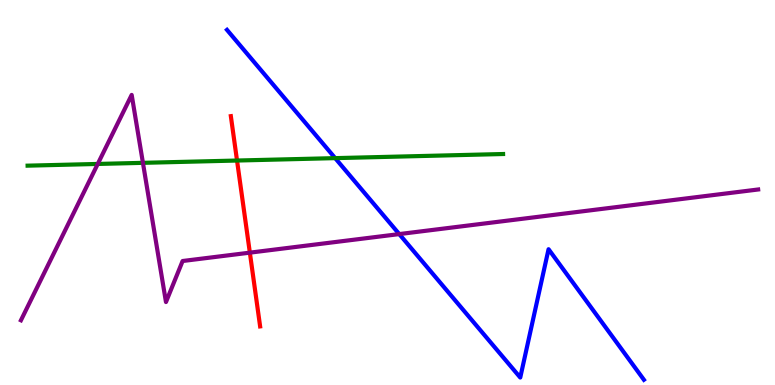[{'lines': ['blue', 'red'], 'intersections': []}, {'lines': ['green', 'red'], 'intersections': [{'x': 3.06, 'y': 5.83}]}, {'lines': ['purple', 'red'], 'intersections': [{'x': 3.22, 'y': 3.44}]}, {'lines': ['blue', 'green'], 'intersections': [{'x': 4.32, 'y': 5.89}]}, {'lines': ['blue', 'purple'], 'intersections': [{'x': 5.15, 'y': 3.92}]}, {'lines': ['green', 'purple'], 'intersections': [{'x': 1.26, 'y': 5.74}, {'x': 1.84, 'y': 5.77}]}]